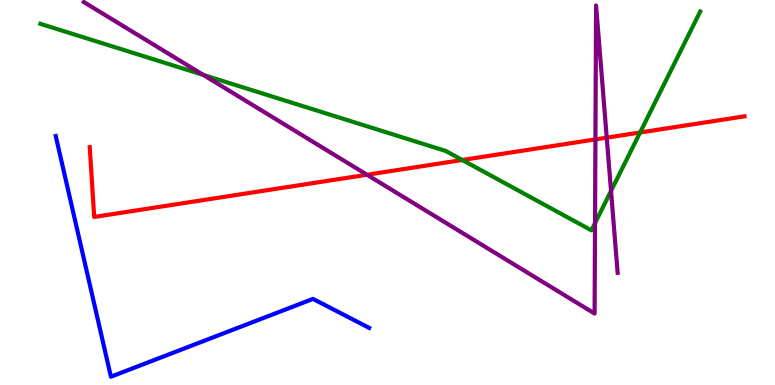[{'lines': ['blue', 'red'], 'intersections': []}, {'lines': ['green', 'red'], 'intersections': [{'x': 5.97, 'y': 5.84}, {'x': 8.26, 'y': 6.56}]}, {'lines': ['purple', 'red'], 'intersections': [{'x': 4.74, 'y': 5.46}, {'x': 7.68, 'y': 6.38}, {'x': 7.83, 'y': 6.42}]}, {'lines': ['blue', 'green'], 'intersections': []}, {'lines': ['blue', 'purple'], 'intersections': []}, {'lines': ['green', 'purple'], 'intersections': [{'x': 2.62, 'y': 8.05}, {'x': 7.68, 'y': 4.2}, {'x': 7.88, 'y': 5.04}]}]